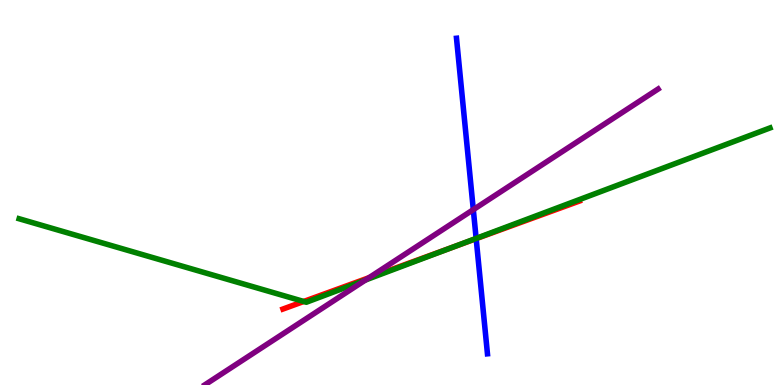[{'lines': ['blue', 'red'], 'intersections': [{'x': 6.14, 'y': 3.8}]}, {'lines': ['green', 'red'], 'intersections': [{'x': 3.92, 'y': 2.17}, {'x': 5.85, 'y': 3.58}]}, {'lines': ['purple', 'red'], 'intersections': [{'x': 4.76, 'y': 2.79}]}, {'lines': ['blue', 'green'], 'intersections': [{'x': 6.14, 'y': 3.81}]}, {'lines': ['blue', 'purple'], 'intersections': [{'x': 6.11, 'y': 4.55}]}, {'lines': ['green', 'purple'], 'intersections': [{'x': 4.72, 'y': 2.73}]}]